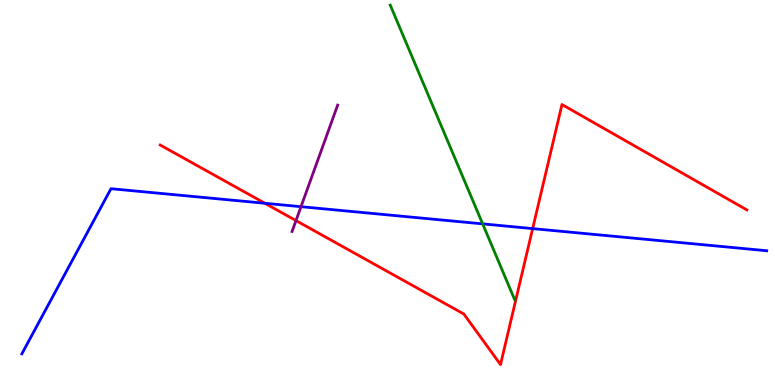[{'lines': ['blue', 'red'], 'intersections': [{'x': 3.42, 'y': 4.72}, {'x': 6.87, 'y': 4.06}]}, {'lines': ['green', 'red'], 'intersections': []}, {'lines': ['purple', 'red'], 'intersections': [{'x': 3.82, 'y': 4.27}]}, {'lines': ['blue', 'green'], 'intersections': [{'x': 6.23, 'y': 4.19}]}, {'lines': ['blue', 'purple'], 'intersections': [{'x': 3.88, 'y': 4.63}]}, {'lines': ['green', 'purple'], 'intersections': []}]